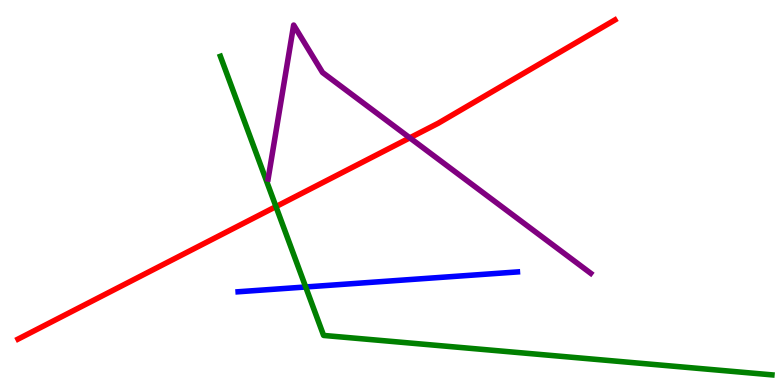[{'lines': ['blue', 'red'], 'intersections': []}, {'lines': ['green', 'red'], 'intersections': [{'x': 3.56, 'y': 4.63}]}, {'lines': ['purple', 'red'], 'intersections': [{'x': 5.29, 'y': 6.42}]}, {'lines': ['blue', 'green'], 'intersections': [{'x': 3.94, 'y': 2.55}]}, {'lines': ['blue', 'purple'], 'intersections': []}, {'lines': ['green', 'purple'], 'intersections': []}]